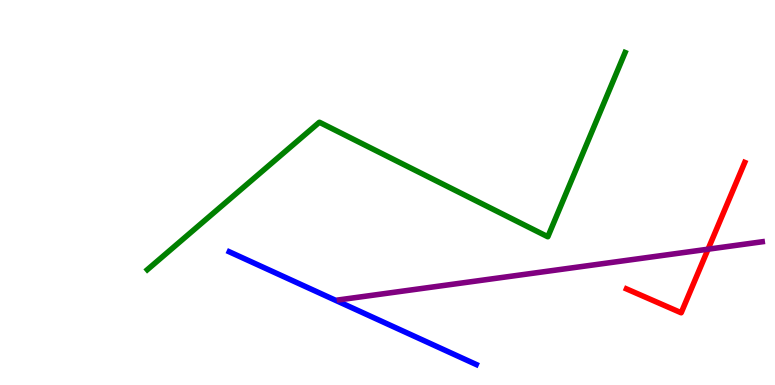[{'lines': ['blue', 'red'], 'intersections': []}, {'lines': ['green', 'red'], 'intersections': []}, {'lines': ['purple', 'red'], 'intersections': [{'x': 9.14, 'y': 3.53}]}, {'lines': ['blue', 'green'], 'intersections': []}, {'lines': ['blue', 'purple'], 'intersections': []}, {'lines': ['green', 'purple'], 'intersections': []}]